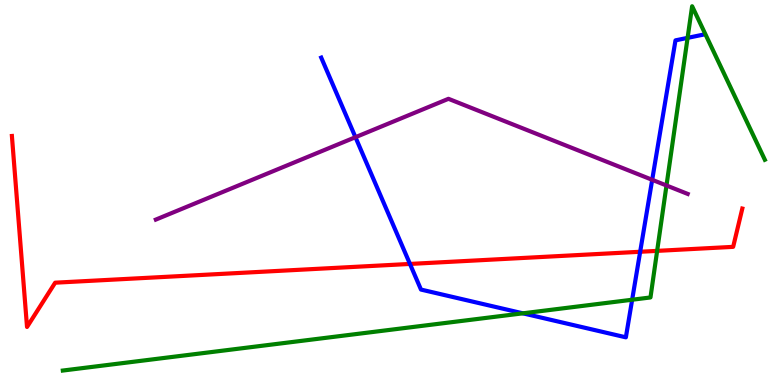[{'lines': ['blue', 'red'], 'intersections': [{'x': 5.29, 'y': 3.14}, {'x': 8.26, 'y': 3.46}]}, {'lines': ['green', 'red'], 'intersections': [{'x': 8.48, 'y': 3.48}]}, {'lines': ['purple', 'red'], 'intersections': []}, {'lines': ['blue', 'green'], 'intersections': [{'x': 6.75, 'y': 1.86}, {'x': 8.16, 'y': 2.21}, {'x': 8.87, 'y': 9.02}]}, {'lines': ['blue', 'purple'], 'intersections': [{'x': 4.59, 'y': 6.44}, {'x': 8.42, 'y': 5.33}]}, {'lines': ['green', 'purple'], 'intersections': [{'x': 8.6, 'y': 5.18}]}]